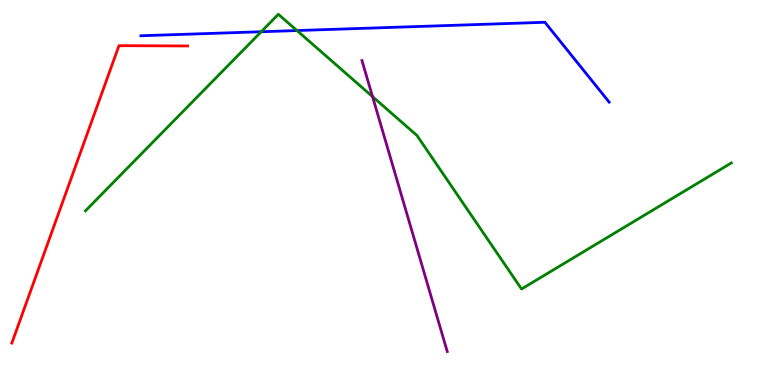[{'lines': ['blue', 'red'], 'intersections': []}, {'lines': ['green', 'red'], 'intersections': []}, {'lines': ['purple', 'red'], 'intersections': []}, {'lines': ['blue', 'green'], 'intersections': [{'x': 3.37, 'y': 9.18}, {'x': 3.83, 'y': 9.21}]}, {'lines': ['blue', 'purple'], 'intersections': []}, {'lines': ['green', 'purple'], 'intersections': [{'x': 4.81, 'y': 7.49}]}]